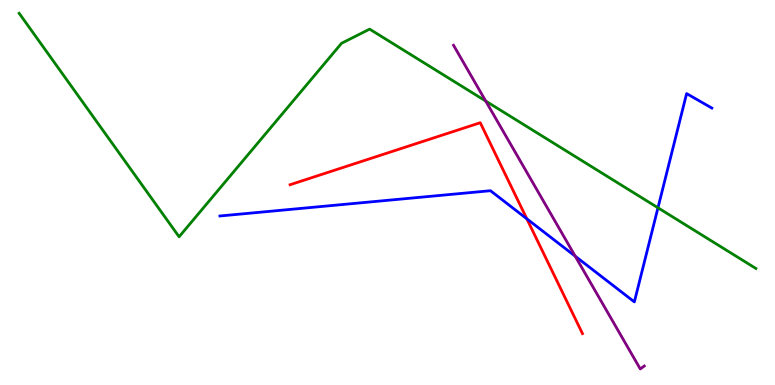[{'lines': ['blue', 'red'], 'intersections': [{'x': 6.8, 'y': 4.32}]}, {'lines': ['green', 'red'], 'intersections': []}, {'lines': ['purple', 'red'], 'intersections': []}, {'lines': ['blue', 'green'], 'intersections': [{'x': 8.49, 'y': 4.6}]}, {'lines': ['blue', 'purple'], 'intersections': [{'x': 7.42, 'y': 3.35}]}, {'lines': ['green', 'purple'], 'intersections': [{'x': 6.27, 'y': 7.38}]}]